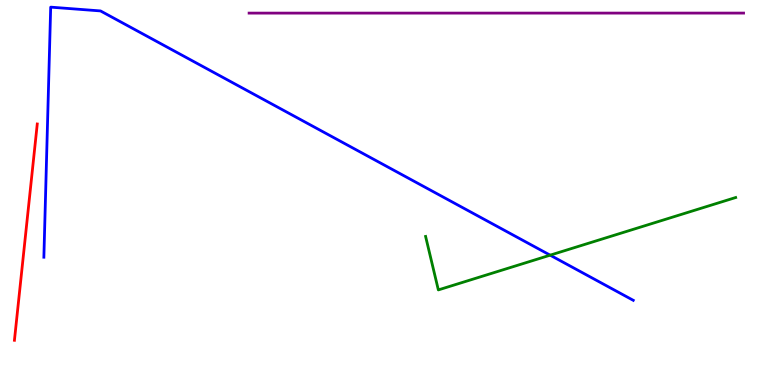[{'lines': ['blue', 'red'], 'intersections': []}, {'lines': ['green', 'red'], 'intersections': []}, {'lines': ['purple', 'red'], 'intersections': []}, {'lines': ['blue', 'green'], 'intersections': [{'x': 7.1, 'y': 3.37}]}, {'lines': ['blue', 'purple'], 'intersections': []}, {'lines': ['green', 'purple'], 'intersections': []}]